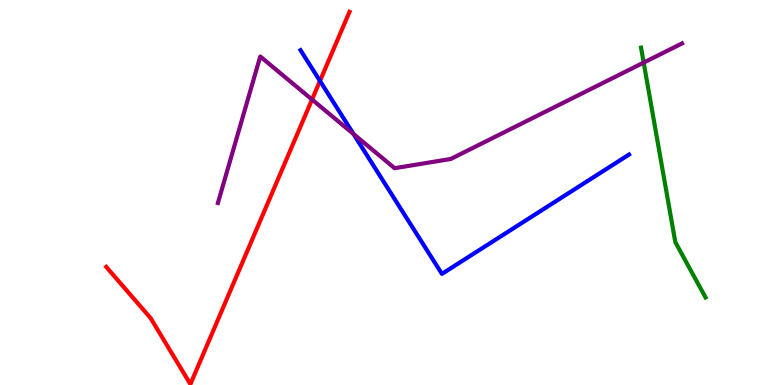[{'lines': ['blue', 'red'], 'intersections': [{'x': 4.13, 'y': 7.9}]}, {'lines': ['green', 'red'], 'intersections': []}, {'lines': ['purple', 'red'], 'intersections': [{'x': 4.03, 'y': 7.41}]}, {'lines': ['blue', 'green'], 'intersections': []}, {'lines': ['blue', 'purple'], 'intersections': [{'x': 4.56, 'y': 6.52}]}, {'lines': ['green', 'purple'], 'intersections': [{'x': 8.31, 'y': 8.37}]}]